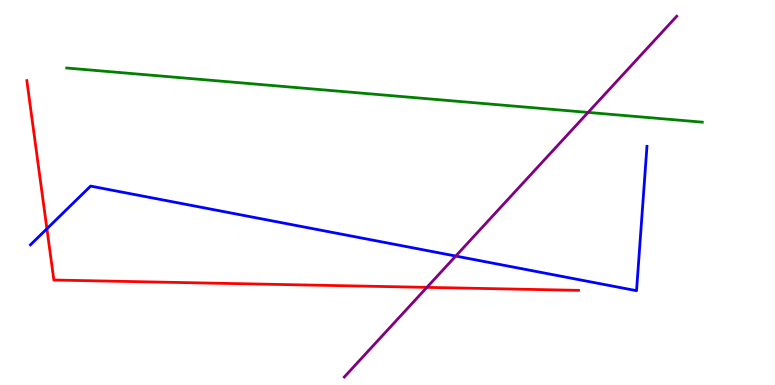[{'lines': ['blue', 'red'], 'intersections': [{'x': 0.605, 'y': 4.06}]}, {'lines': ['green', 'red'], 'intersections': []}, {'lines': ['purple', 'red'], 'intersections': [{'x': 5.51, 'y': 2.54}]}, {'lines': ['blue', 'green'], 'intersections': []}, {'lines': ['blue', 'purple'], 'intersections': [{'x': 5.88, 'y': 3.35}]}, {'lines': ['green', 'purple'], 'intersections': [{'x': 7.59, 'y': 7.08}]}]